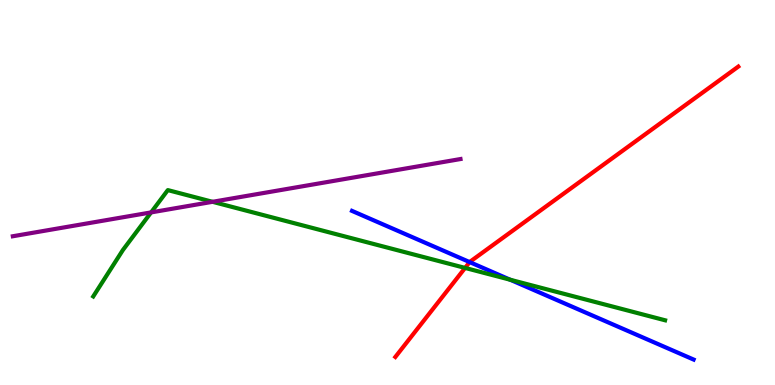[{'lines': ['blue', 'red'], 'intersections': [{'x': 6.06, 'y': 3.19}]}, {'lines': ['green', 'red'], 'intersections': [{'x': 6.0, 'y': 3.04}]}, {'lines': ['purple', 'red'], 'intersections': []}, {'lines': ['blue', 'green'], 'intersections': [{'x': 6.58, 'y': 2.73}]}, {'lines': ['blue', 'purple'], 'intersections': []}, {'lines': ['green', 'purple'], 'intersections': [{'x': 1.95, 'y': 4.48}, {'x': 2.74, 'y': 4.76}]}]